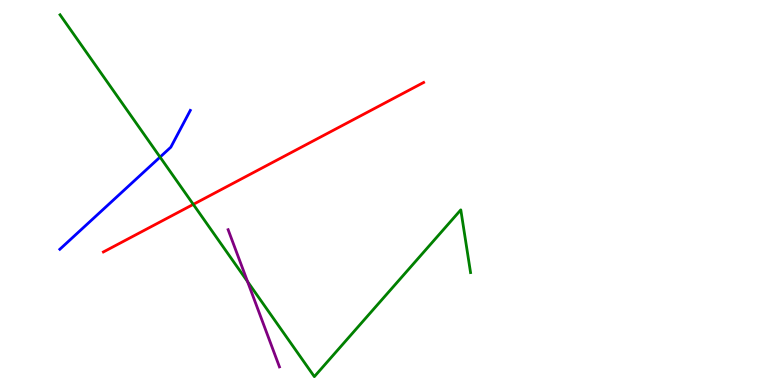[{'lines': ['blue', 'red'], 'intersections': []}, {'lines': ['green', 'red'], 'intersections': [{'x': 2.49, 'y': 4.69}]}, {'lines': ['purple', 'red'], 'intersections': []}, {'lines': ['blue', 'green'], 'intersections': [{'x': 2.07, 'y': 5.92}]}, {'lines': ['blue', 'purple'], 'intersections': []}, {'lines': ['green', 'purple'], 'intersections': [{'x': 3.19, 'y': 2.69}]}]